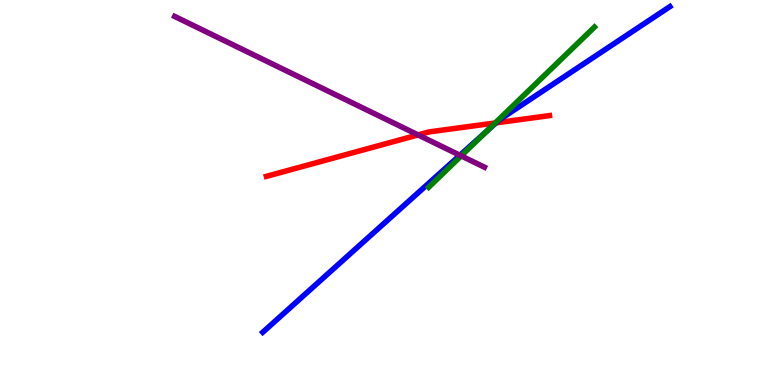[{'lines': ['blue', 'red'], 'intersections': [{'x': 6.4, 'y': 6.81}]}, {'lines': ['green', 'red'], 'intersections': [{'x': 6.39, 'y': 6.81}]}, {'lines': ['purple', 'red'], 'intersections': [{'x': 5.39, 'y': 6.5}]}, {'lines': ['blue', 'green'], 'intersections': [{'x': 6.28, 'y': 6.58}]}, {'lines': ['blue', 'purple'], 'intersections': [{'x': 5.93, 'y': 5.97}]}, {'lines': ['green', 'purple'], 'intersections': [{'x': 5.95, 'y': 5.95}]}]